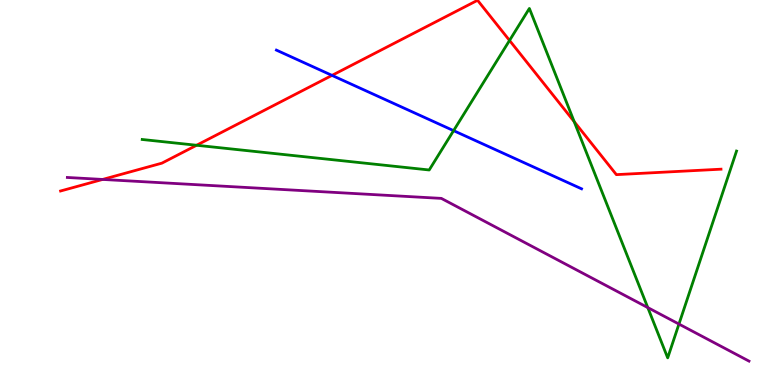[{'lines': ['blue', 'red'], 'intersections': [{'x': 4.28, 'y': 8.04}]}, {'lines': ['green', 'red'], 'intersections': [{'x': 2.54, 'y': 6.23}, {'x': 6.57, 'y': 8.95}, {'x': 7.41, 'y': 6.84}]}, {'lines': ['purple', 'red'], 'intersections': [{'x': 1.32, 'y': 5.34}]}, {'lines': ['blue', 'green'], 'intersections': [{'x': 5.85, 'y': 6.61}]}, {'lines': ['blue', 'purple'], 'intersections': []}, {'lines': ['green', 'purple'], 'intersections': [{'x': 8.36, 'y': 2.01}, {'x': 8.76, 'y': 1.58}]}]